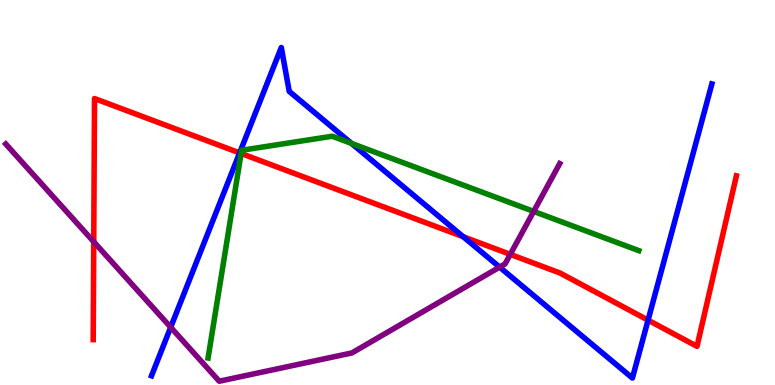[{'lines': ['blue', 'red'], 'intersections': [{'x': 3.09, 'y': 6.03}, {'x': 5.98, 'y': 3.85}, {'x': 8.36, 'y': 1.68}]}, {'lines': ['green', 'red'], 'intersections': [{'x': 3.11, 'y': 6.01}]}, {'lines': ['purple', 'red'], 'intersections': [{'x': 1.21, 'y': 3.72}, {'x': 6.58, 'y': 3.39}]}, {'lines': ['blue', 'green'], 'intersections': [{'x': 4.54, 'y': 6.27}]}, {'lines': ['blue', 'purple'], 'intersections': [{'x': 2.2, 'y': 1.5}, {'x': 6.45, 'y': 3.06}]}, {'lines': ['green', 'purple'], 'intersections': [{'x': 6.89, 'y': 4.51}]}]